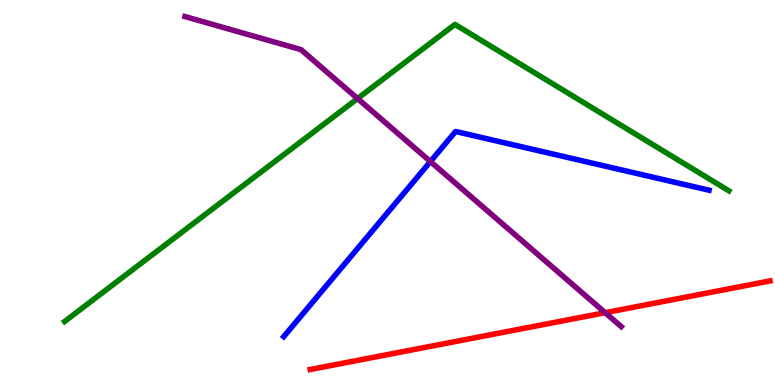[{'lines': ['blue', 'red'], 'intersections': []}, {'lines': ['green', 'red'], 'intersections': []}, {'lines': ['purple', 'red'], 'intersections': [{'x': 7.81, 'y': 1.88}]}, {'lines': ['blue', 'green'], 'intersections': []}, {'lines': ['blue', 'purple'], 'intersections': [{'x': 5.55, 'y': 5.8}]}, {'lines': ['green', 'purple'], 'intersections': [{'x': 4.61, 'y': 7.44}]}]